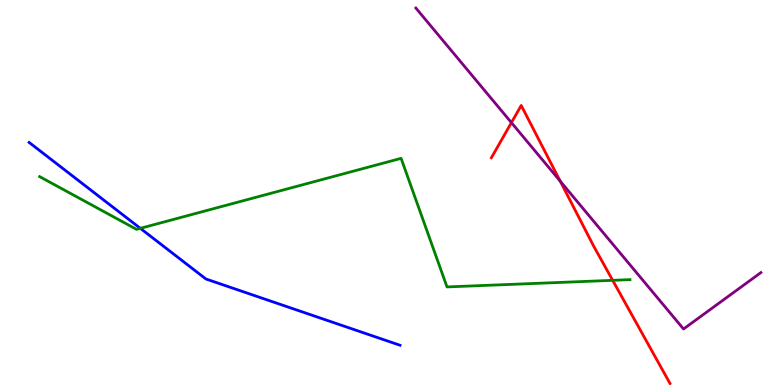[{'lines': ['blue', 'red'], 'intersections': []}, {'lines': ['green', 'red'], 'intersections': [{'x': 7.91, 'y': 2.72}]}, {'lines': ['purple', 'red'], 'intersections': [{'x': 6.6, 'y': 6.81}, {'x': 7.23, 'y': 5.3}]}, {'lines': ['blue', 'green'], 'intersections': [{'x': 1.81, 'y': 4.07}]}, {'lines': ['blue', 'purple'], 'intersections': []}, {'lines': ['green', 'purple'], 'intersections': []}]